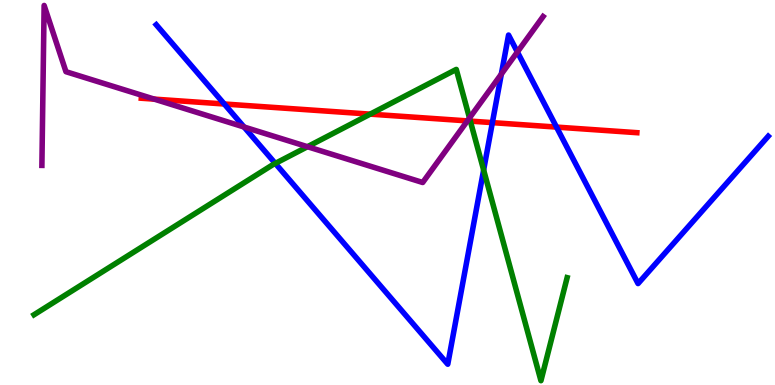[{'lines': ['blue', 'red'], 'intersections': [{'x': 2.89, 'y': 7.3}, {'x': 6.35, 'y': 6.81}, {'x': 7.18, 'y': 6.7}]}, {'lines': ['green', 'red'], 'intersections': [{'x': 4.78, 'y': 7.04}, {'x': 6.07, 'y': 6.85}]}, {'lines': ['purple', 'red'], 'intersections': [{'x': 1.99, 'y': 7.43}, {'x': 6.03, 'y': 6.86}]}, {'lines': ['blue', 'green'], 'intersections': [{'x': 3.55, 'y': 5.76}, {'x': 6.24, 'y': 5.58}]}, {'lines': ['blue', 'purple'], 'intersections': [{'x': 3.15, 'y': 6.7}, {'x': 6.47, 'y': 8.08}, {'x': 6.68, 'y': 8.65}]}, {'lines': ['green', 'purple'], 'intersections': [{'x': 3.97, 'y': 6.19}, {'x': 6.06, 'y': 6.94}]}]